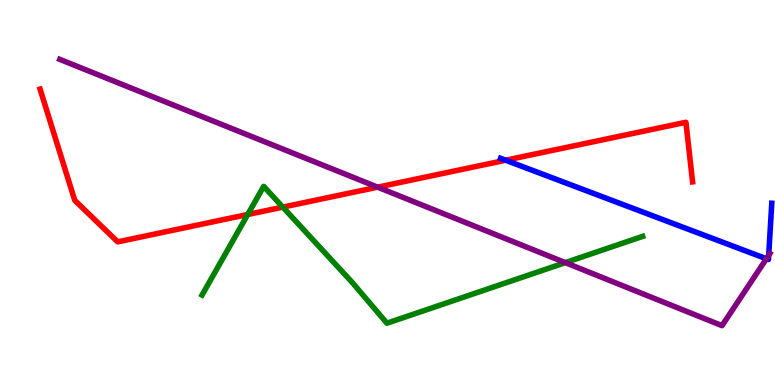[{'lines': ['blue', 'red'], 'intersections': [{'x': 6.52, 'y': 5.84}]}, {'lines': ['green', 'red'], 'intersections': [{'x': 3.2, 'y': 4.43}, {'x': 3.65, 'y': 4.62}]}, {'lines': ['purple', 'red'], 'intersections': [{'x': 4.87, 'y': 5.14}]}, {'lines': ['blue', 'green'], 'intersections': []}, {'lines': ['blue', 'purple'], 'intersections': [{'x': 9.89, 'y': 3.28}, {'x': 9.92, 'y': 3.37}]}, {'lines': ['green', 'purple'], 'intersections': [{'x': 7.29, 'y': 3.18}]}]